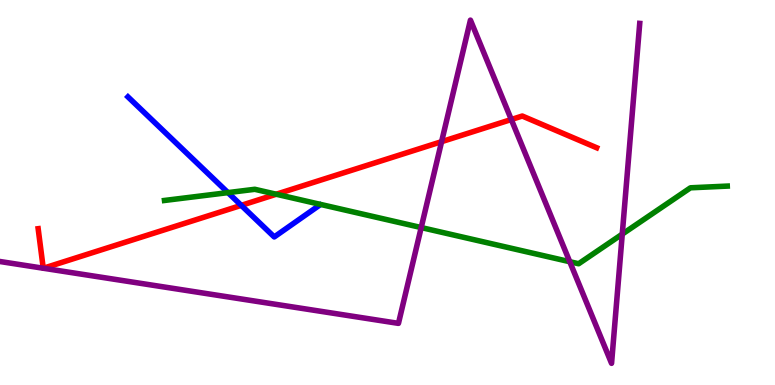[{'lines': ['blue', 'red'], 'intersections': [{'x': 3.11, 'y': 4.67}]}, {'lines': ['green', 'red'], 'intersections': [{'x': 3.56, 'y': 4.95}]}, {'lines': ['purple', 'red'], 'intersections': [{'x': 0.558, 'y': 3.03}, {'x': 0.56, 'y': 3.03}, {'x': 5.7, 'y': 6.32}, {'x': 6.6, 'y': 6.9}]}, {'lines': ['blue', 'green'], 'intersections': [{'x': 2.94, 'y': 5.0}]}, {'lines': ['blue', 'purple'], 'intersections': []}, {'lines': ['green', 'purple'], 'intersections': [{'x': 5.43, 'y': 4.09}, {'x': 7.35, 'y': 3.2}, {'x': 8.03, 'y': 3.92}]}]